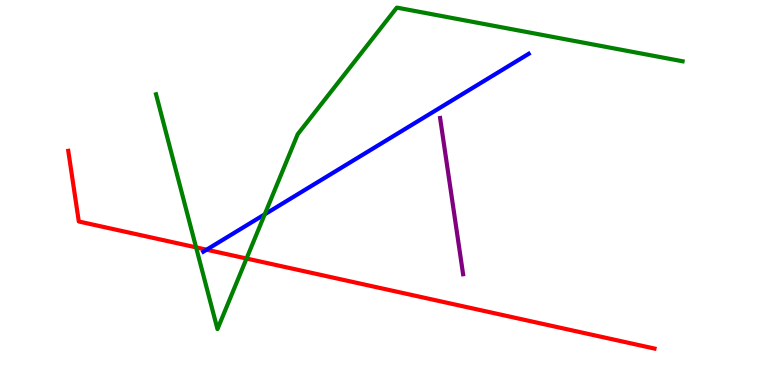[{'lines': ['blue', 'red'], 'intersections': [{'x': 2.67, 'y': 3.51}]}, {'lines': ['green', 'red'], 'intersections': [{'x': 2.53, 'y': 3.57}, {'x': 3.18, 'y': 3.29}]}, {'lines': ['purple', 'red'], 'intersections': []}, {'lines': ['blue', 'green'], 'intersections': [{'x': 3.42, 'y': 4.43}]}, {'lines': ['blue', 'purple'], 'intersections': []}, {'lines': ['green', 'purple'], 'intersections': []}]